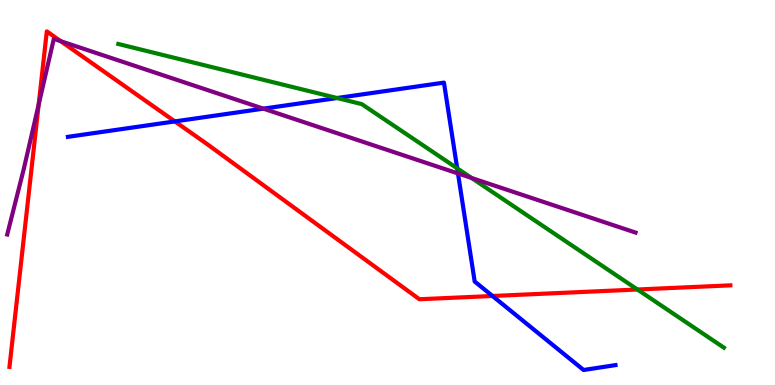[{'lines': ['blue', 'red'], 'intersections': [{'x': 2.26, 'y': 6.85}, {'x': 6.35, 'y': 2.31}]}, {'lines': ['green', 'red'], 'intersections': [{'x': 8.22, 'y': 2.48}]}, {'lines': ['purple', 'red'], 'intersections': [{'x': 0.499, 'y': 7.28}, {'x': 0.784, 'y': 8.93}]}, {'lines': ['blue', 'green'], 'intersections': [{'x': 4.35, 'y': 7.45}, {'x': 5.9, 'y': 5.63}]}, {'lines': ['blue', 'purple'], 'intersections': [{'x': 3.4, 'y': 7.18}, {'x': 5.91, 'y': 5.49}]}, {'lines': ['green', 'purple'], 'intersections': [{'x': 6.09, 'y': 5.38}]}]